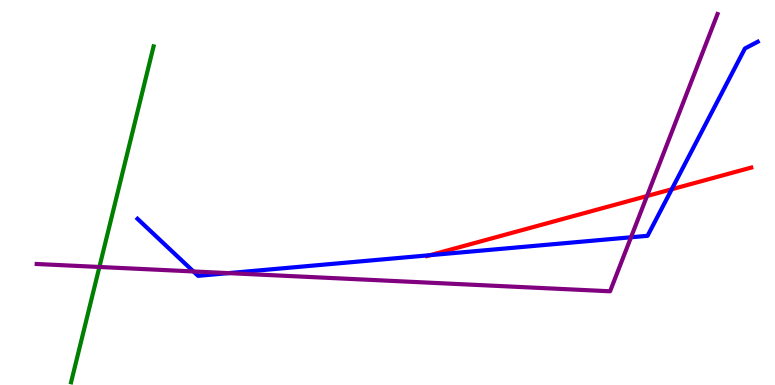[{'lines': ['blue', 'red'], 'intersections': [{'x': 5.55, 'y': 3.37}, {'x': 8.67, 'y': 5.08}]}, {'lines': ['green', 'red'], 'intersections': []}, {'lines': ['purple', 'red'], 'intersections': [{'x': 8.35, 'y': 4.91}]}, {'lines': ['blue', 'green'], 'intersections': []}, {'lines': ['blue', 'purple'], 'intersections': [{'x': 2.5, 'y': 2.95}, {'x': 2.95, 'y': 2.91}, {'x': 8.14, 'y': 3.84}]}, {'lines': ['green', 'purple'], 'intersections': [{'x': 1.28, 'y': 3.07}]}]